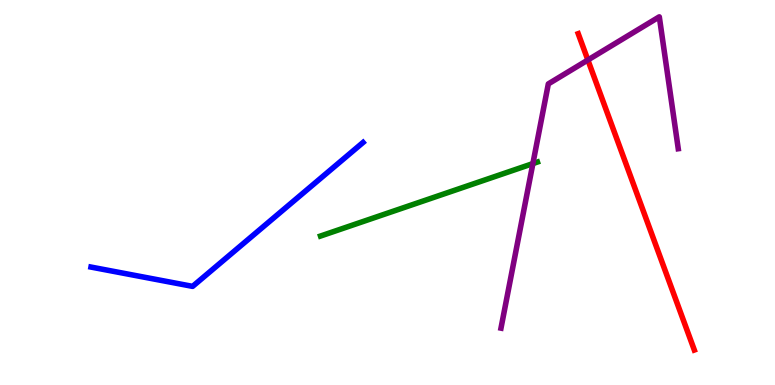[{'lines': ['blue', 'red'], 'intersections': []}, {'lines': ['green', 'red'], 'intersections': []}, {'lines': ['purple', 'red'], 'intersections': [{'x': 7.59, 'y': 8.44}]}, {'lines': ['blue', 'green'], 'intersections': []}, {'lines': ['blue', 'purple'], 'intersections': []}, {'lines': ['green', 'purple'], 'intersections': [{'x': 6.88, 'y': 5.75}]}]